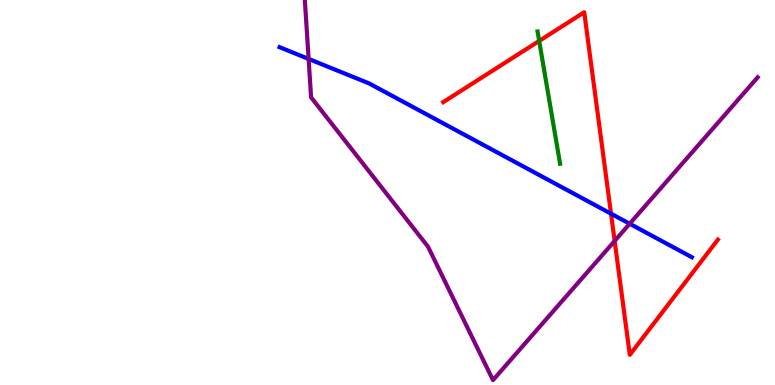[{'lines': ['blue', 'red'], 'intersections': [{'x': 7.88, 'y': 4.45}]}, {'lines': ['green', 'red'], 'intersections': [{'x': 6.96, 'y': 8.94}]}, {'lines': ['purple', 'red'], 'intersections': [{'x': 7.93, 'y': 3.74}]}, {'lines': ['blue', 'green'], 'intersections': []}, {'lines': ['blue', 'purple'], 'intersections': [{'x': 3.98, 'y': 8.47}, {'x': 8.12, 'y': 4.19}]}, {'lines': ['green', 'purple'], 'intersections': []}]